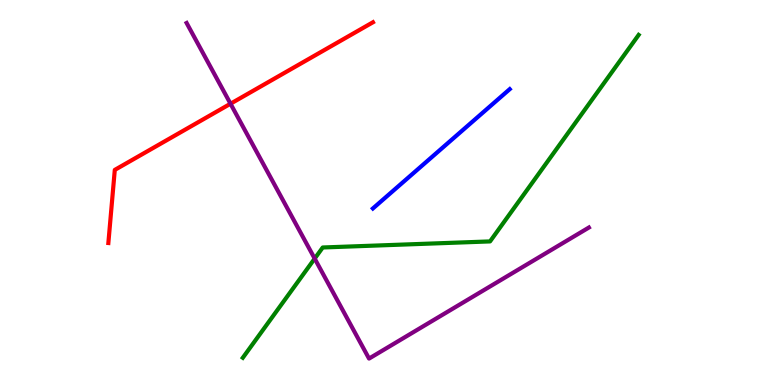[{'lines': ['blue', 'red'], 'intersections': []}, {'lines': ['green', 'red'], 'intersections': []}, {'lines': ['purple', 'red'], 'intersections': [{'x': 2.97, 'y': 7.31}]}, {'lines': ['blue', 'green'], 'intersections': []}, {'lines': ['blue', 'purple'], 'intersections': []}, {'lines': ['green', 'purple'], 'intersections': [{'x': 4.06, 'y': 3.28}]}]